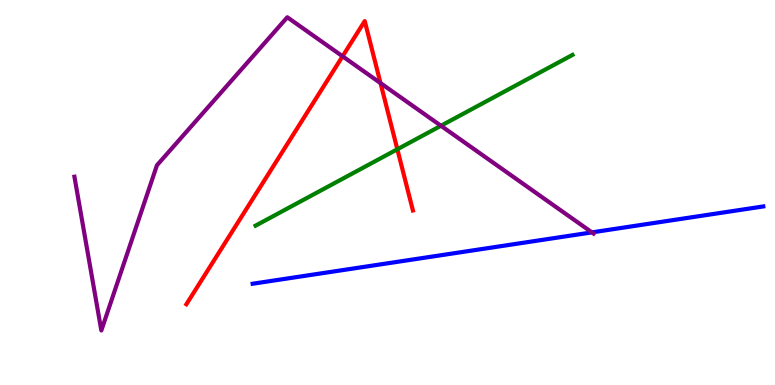[{'lines': ['blue', 'red'], 'intersections': []}, {'lines': ['green', 'red'], 'intersections': [{'x': 5.13, 'y': 6.12}]}, {'lines': ['purple', 'red'], 'intersections': [{'x': 4.42, 'y': 8.54}, {'x': 4.91, 'y': 7.84}]}, {'lines': ['blue', 'green'], 'intersections': []}, {'lines': ['blue', 'purple'], 'intersections': [{'x': 7.64, 'y': 3.96}]}, {'lines': ['green', 'purple'], 'intersections': [{'x': 5.69, 'y': 6.73}]}]